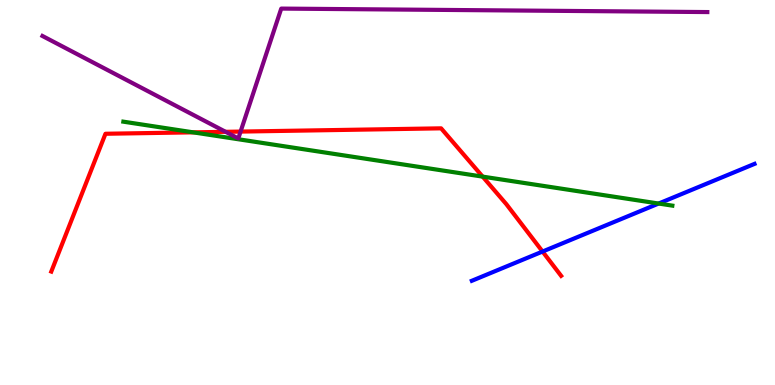[{'lines': ['blue', 'red'], 'intersections': [{'x': 7.0, 'y': 3.47}]}, {'lines': ['green', 'red'], 'intersections': [{'x': 2.49, 'y': 6.56}, {'x': 6.23, 'y': 5.41}]}, {'lines': ['purple', 'red'], 'intersections': [{'x': 2.91, 'y': 6.58}, {'x': 3.1, 'y': 6.58}]}, {'lines': ['blue', 'green'], 'intersections': [{'x': 8.5, 'y': 4.71}]}, {'lines': ['blue', 'purple'], 'intersections': []}, {'lines': ['green', 'purple'], 'intersections': []}]